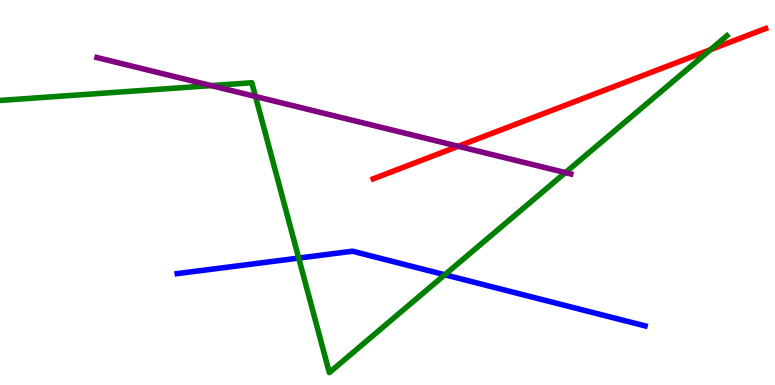[{'lines': ['blue', 'red'], 'intersections': []}, {'lines': ['green', 'red'], 'intersections': [{'x': 9.17, 'y': 8.71}]}, {'lines': ['purple', 'red'], 'intersections': [{'x': 5.91, 'y': 6.2}]}, {'lines': ['blue', 'green'], 'intersections': [{'x': 3.85, 'y': 3.3}, {'x': 5.74, 'y': 2.86}]}, {'lines': ['blue', 'purple'], 'intersections': []}, {'lines': ['green', 'purple'], 'intersections': [{'x': 2.73, 'y': 7.78}, {'x': 3.3, 'y': 7.49}, {'x': 7.3, 'y': 5.52}]}]